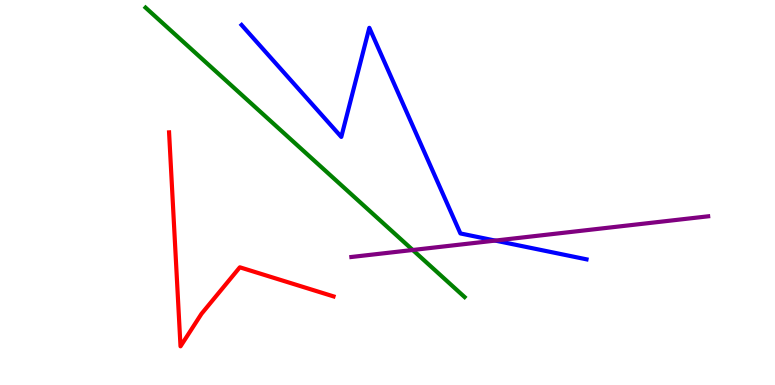[{'lines': ['blue', 'red'], 'intersections': []}, {'lines': ['green', 'red'], 'intersections': []}, {'lines': ['purple', 'red'], 'intersections': []}, {'lines': ['blue', 'green'], 'intersections': []}, {'lines': ['blue', 'purple'], 'intersections': [{'x': 6.39, 'y': 3.75}]}, {'lines': ['green', 'purple'], 'intersections': [{'x': 5.33, 'y': 3.51}]}]